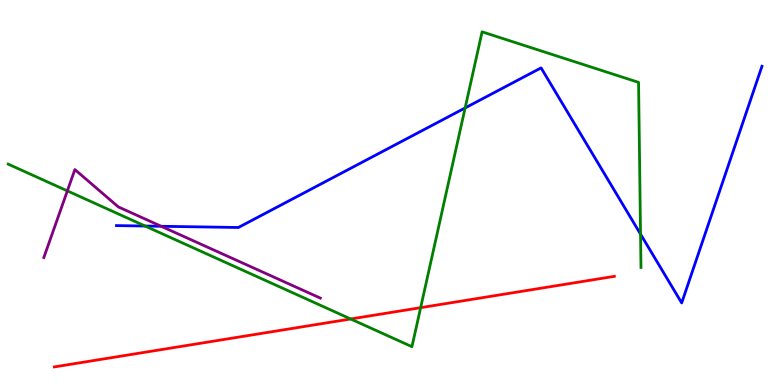[{'lines': ['blue', 'red'], 'intersections': []}, {'lines': ['green', 'red'], 'intersections': [{'x': 4.52, 'y': 1.71}, {'x': 5.43, 'y': 2.01}]}, {'lines': ['purple', 'red'], 'intersections': []}, {'lines': ['blue', 'green'], 'intersections': [{'x': 1.87, 'y': 4.13}, {'x': 6.0, 'y': 7.2}, {'x': 8.27, 'y': 3.92}]}, {'lines': ['blue', 'purple'], 'intersections': [{'x': 2.08, 'y': 4.12}]}, {'lines': ['green', 'purple'], 'intersections': [{'x': 0.869, 'y': 5.04}]}]